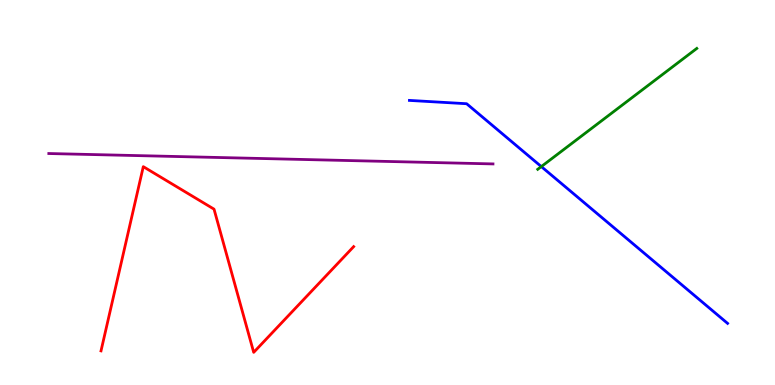[{'lines': ['blue', 'red'], 'intersections': []}, {'lines': ['green', 'red'], 'intersections': []}, {'lines': ['purple', 'red'], 'intersections': []}, {'lines': ['blue', 'green'], 'intersections': [{'x': 6.98, 'y': 5.67}]}, {'lines': ['blue', 'purple'], 'intersections': []}, {'lines': ['green', 'purple'], 'intersections': []}]